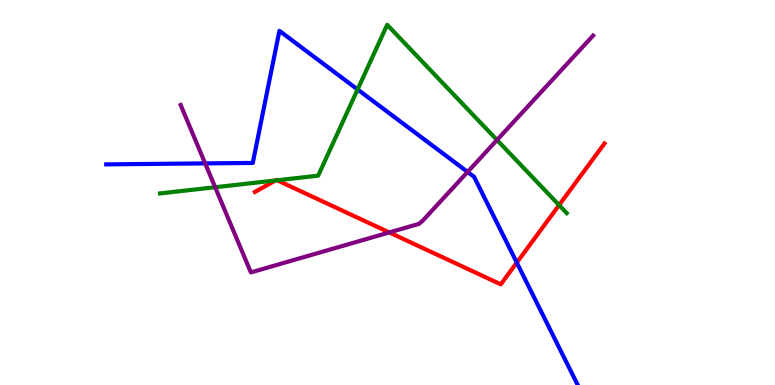[{'lines': ['blue', 'red'], 'intersections': [{'x': 6.67, 'y': 3.18}]}, {'lines': ['green', 'red'], 'intersections': [{'x': 3.55, 'y': 5.31}, {'x': 3.58, 'y': 5.32}, {'x': 7.21, 'y': 4.67}]}, {'lines': ['purple', 'red'], 'intersections': [{'x': 5.02, 'y': 3.96}]}, {'lines': ['blue', 'green'], 'intersections': [{'x': 4.61, 'y': 7.68}]}, {'lines': ['blue', 'purple'], 'intersections': [{'x': 2.65, 'y': 5.76}, {'x': 6.03, 'y': 5.53}]}, {'lines': ['green', 'purple'], 'intersections': [{'x': 2.78, 'y': 5.14}, {'x': 6.41, 'y': 6.36}]}]